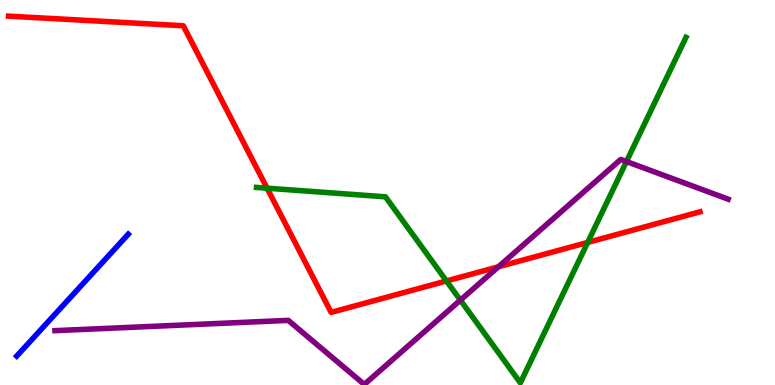[{'lines': ['blue', 'red'], 'intersections': []}, {'lines': ['green', 'red'], 'intersections': [{'x': 3.45, 'y': 5.11}, {'x': 5.76, 'y': 2.7}, {'x': 7.58, 'y': 3.7}]}, {'lines': ['purple', 'red'], 'intersections': [{'x': 6.43, 'y': 3.07}]}, {'lines': ['blue', 'green'], 'intersections': []}, {'lines': ['blue', 'purple'], 'intersections': []}, {'lines': ['green', 'purple'], 'intersections': [{'x': 5.94, 'y': 2.2}, {'x': 8.08, 'y': 5.8}]}]